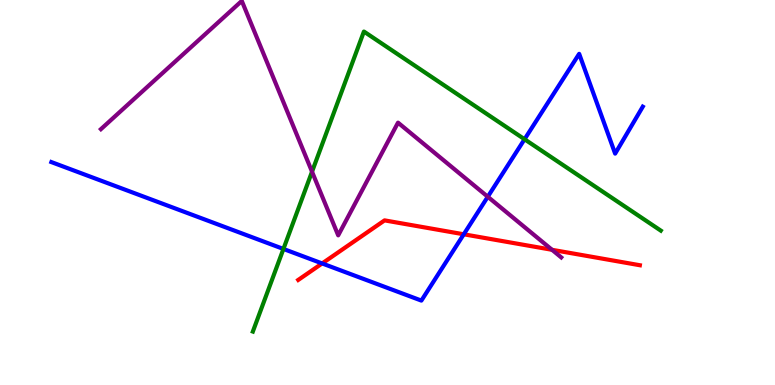[{'lines': ['blue', 'red'], 'intersections': [{'x': 4.16, 'y': 3.16}, {'x': 5.98, 'y': 3.91}]}, {'lines': ['green', 'red'], 'intersections': []}, {'lines': ['purple', 'red'], 'intersections': [{'x': 7.12, 'y': 3.51}]}, {'lines': ['blue', 'green'], 'intersections': [{'x': 3.66, 'y': 3.53}, {'x': 6.77, 'y': 6.38}]}, {'lines': ['blue', 'purple'], 'intersections': [{'x': 6.29, 'y': 4.89}]}, {'lines': ['green', 'purple'], 'intersections': [{'x': 4.03, 'y': 5.54}]}]